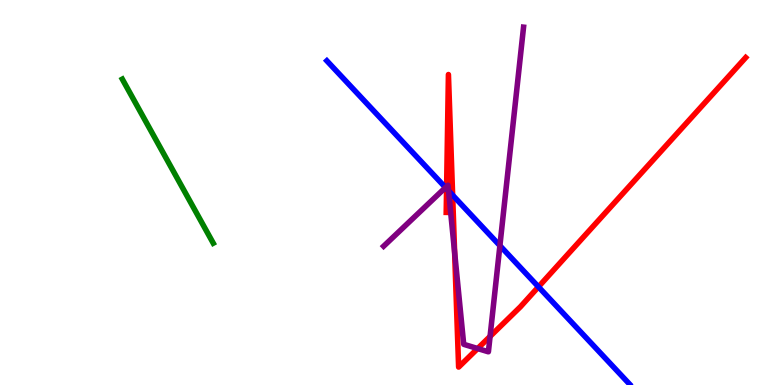[{'lines': ['blue', 'red'], 'intersections': [{'x': 5.76, 'y': 5.1}, {'x': 5.84, 'y': 4.93}, {'x': 6.95, 'y': 2.55}]}, {'lines': ['green', 'red'], 'intersections': []}, {'lines': ['purple', 'red'], 'intersections': [{'x': 5.76, 'y': 5.16}, {'x': 5.87, 'y': 3.45}, {'x': 6.16, 'y': 0.947}, {'x': 6.32, 'y': 1.26}]}, {'lines': ['blue', 'green'], 'intersections': []}, {'lines': ['blue', 'purple'], 'intersections': [{'x': 5.75, 'y': 5.13}, {'x': 5.79, 'y': 5.04}, {'x': 6.45, 'y': 3.62}]}, {'lines': ['green', 'purple'], 'intersections': []}]